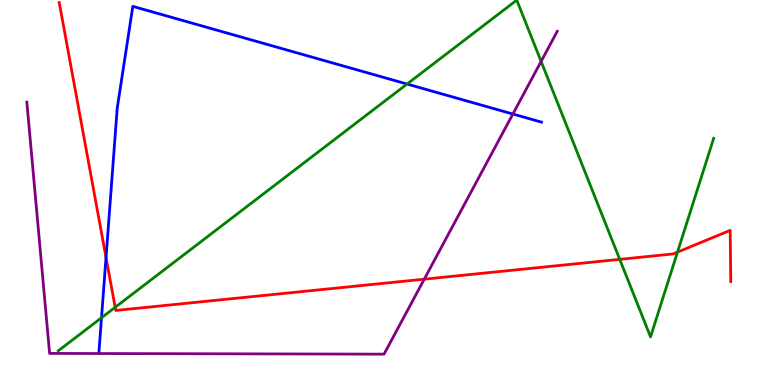[{'lines': ['blue', 'red'], 'intersections': [{'x': 1.37, 'y': 3.31}]}, {'lines': ['green', 'red'], 'intersections': [{'x': 1.49, 'y': 2.02}, {'x': 8.0, 'y': 3.26}, {'x': 8.74, 'y': 3.45}]}, {'lines': ['purple', 'red'], 'intersections': [{'x': 5.47, 'y': 2.75}]}, {'lines': ['blue', 'green'], 'intersections': [{'x': 1.31, 'y': 1.75}, {'x': 5.25, 'y': 7.82}]}, {'lines': ['blue', 'purple'], 'intersections': [{'x': 6.62, 'y': 7.04}]}, {'lines': ['green', 'purple'], 'intersections': [{'x': 6.98, 'y': 8.4}]}]